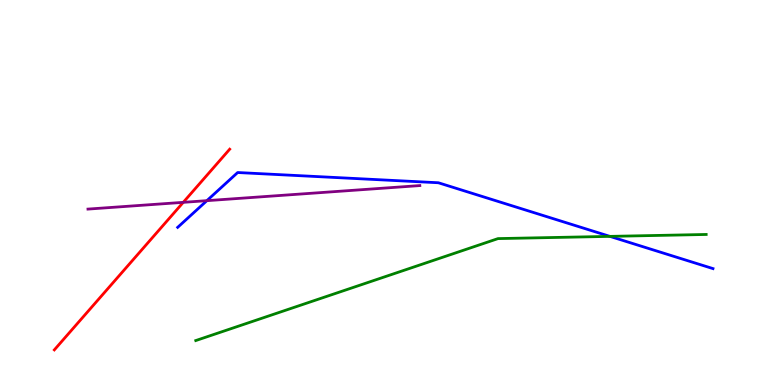[{'lines': ['blue', 'red'], 'intersections': []}, {'lines': ['green', 'red'], 'intersections': []}, {'lines': ['purple', 'red'], 'intersections': [{'x': 2.36, 'y': 4.74}]}, {'lines': ['blue', 'green'], 'intersections': [{'x': 7.87, 'y': 3.86}]}, {'lines': ['blue', 'purple'], 'intersections': [{'x': 2.67, 'y': 4.79}]}, {'lines': ['green', 'purple'], 'intersections': []}]